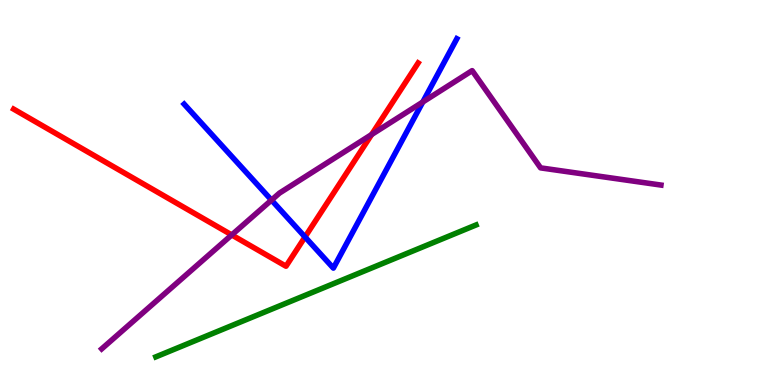[{'lines': ['blue', 'red'], 'intersections': [{'x': 3.94, 'y': 3.84}]}, {'lines': ['green', 'red'], 'intersections': []}, {'lines': ['purple', 'red'], 'intersections': [{'x': 2.99, 'y': 3.9}, {'x': 4.8, 'y': 6.51}]}, {'lines': ['blue', 'green'], 'intersections': []}, {'lines': ['blue', 'purple'], 'intersections': [{'x': 3.5, 'y': 4.8}, {'x': 5.46, 'y': 7.35}]}, {'lines': ['green', 'purple'], 'intersections': []}]